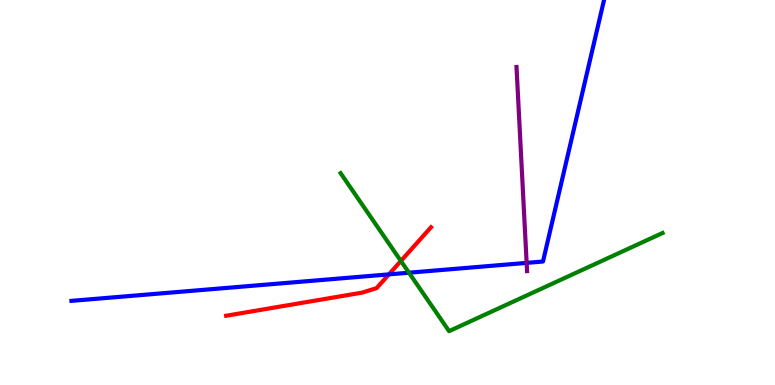[{'lines': ['blue', 'red'], 'intersections': [{'x': 5.02, 'y': 2.87}]}, {'lines': ['green', 'red'], 'intersections': [{'x': 5.17, 'y': 3.22}]}, {'lines': ['purple', 'red'], 'intersections': []}, {'lines': ['blue', 'green'], 'intersections': [{'x': 5.28, 'y': 2.92}]}, {'lines': ['blue', 'purple'], 'intersections': [{'x': 6.8, 'y': 3.17}]}, {'lines': ['green', 'purple'], 'intersections': []}]